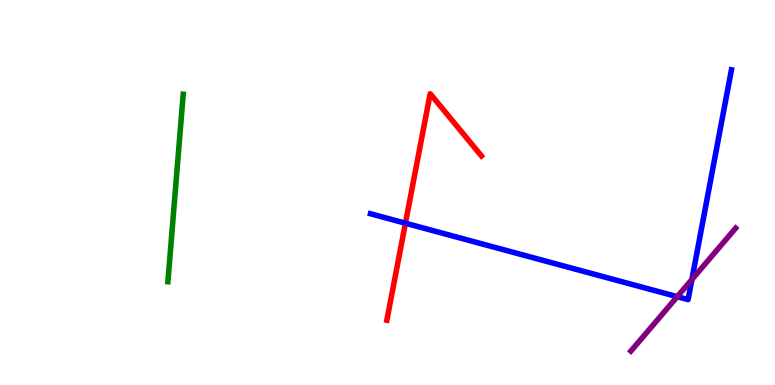[{'lines': ['blue', 'red'], 'intersections': [{'x': 5.23, 'y': 4.2}]}, {'lines': ['green', 'red'], 'intersections': []}, {'lines': ['purple', 'red'], 'intersections': []}, {'lines': ['blue', 'green'], 'intersections': []}, {'lines': ['blue', 'purple'], 'intersections': [{'x': 8.74, 'y': 2.29}, {'x': 8.93, 'y': 2.74}]}, {'lines': ['green', 'purple'], 'intersections': []}]